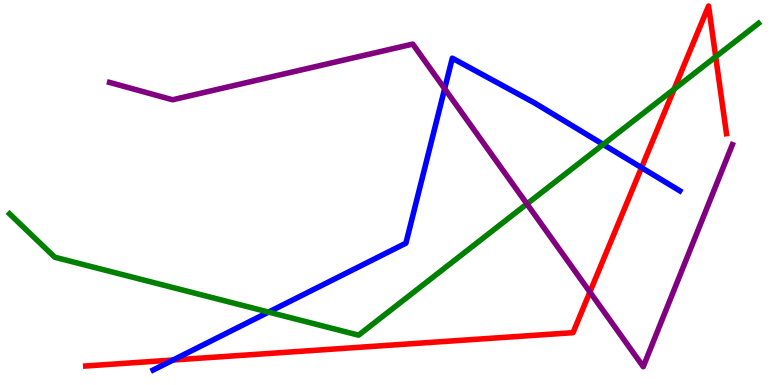[{'lines': ['blue', 'red'], 'intersections': [{'x': 2.23, 'y': 0.649}, {'x': 8.28, 'y': 5.65}]}, {'lines': ['green', 'red'], 'intersections': [{'x': 8.7, 'y': 7.68}, {'x': 9.23, 'y': 8.53}]}, {'lines': ['purple', 'red'], 'intersections': [{'x': 7.61, 'y': 2.41}]}, {'lines': ['blue', 'green'], 'intersections': [{'x': 3.47, 'y': 1.89}, {'x': 7.78, 'y': 6.25}]}, {'lines': ['blue', 'purple'], 'intersections': [{'x': 5.74, 'y': 7.7}]}, {'lines': ['green', 'purple'], 'intersections': [{'x': 6.8, 'y': 4.7}]}]